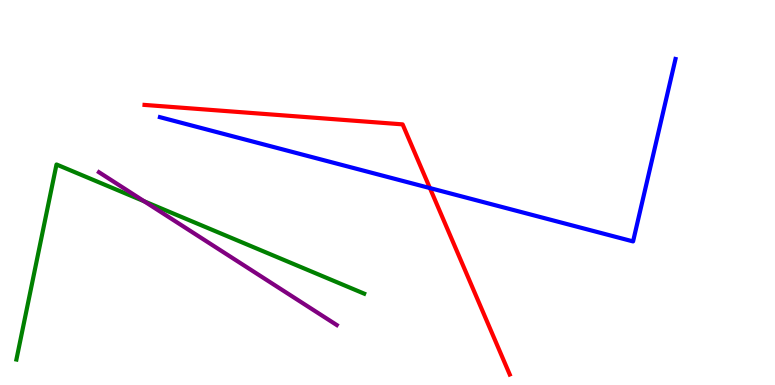[{'lines': ['blue', 'red'], 'intersections': [{'x': 5.55, 'y': 5.12}]}, {'lines': ['green', 'red'], 'intersections': []}, {'lines': ['purple', 'red'], 'intersections': []}, {'lines': ['blue', 'green'], 'intersections': []}, {'lines': ['blue', 'purple'], 'intersections': []}, {'lines': ['green', 'purple'], 'intersections': [{'x': 1.86, 'y': 4.77}]}]